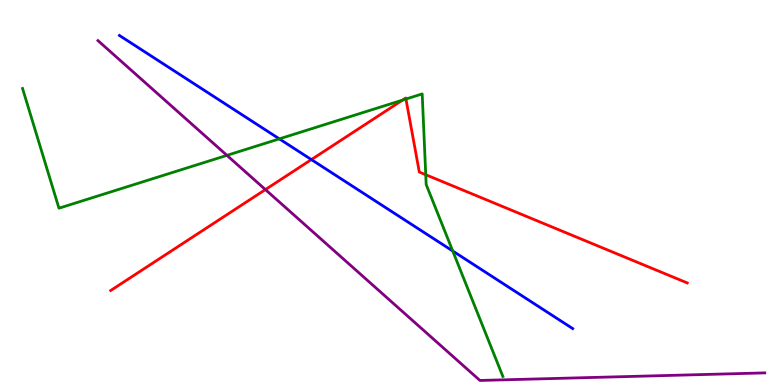[{'lines': ['blue', 'red'], 'intersections': [{'x': 4.02, 'y': 5.85}]}, {'lines': ['green', 'red'], 'intersections': [{'x': 5.19, 'y': 7.4}, {'x': 5.24, 'y': 7.43}, {'x': 5.49, 'y': 5.46}]}, {'lines': ['purple', 'red'], 'intersections': [{'x': 3.42, 'y': 5.08}]}, {'lines': ['blue', 'green'], 'intersections': [{'x': 3.6, 'y': 6.39}, {'x': 5.84, 'y': 3.48}]}, {'lines': ['blue', 'purple'], 'intersections': []}, {'lines': ['green', 'purple'], 'intersections': [{'x': 2.93, 'y': 5.96}]}]